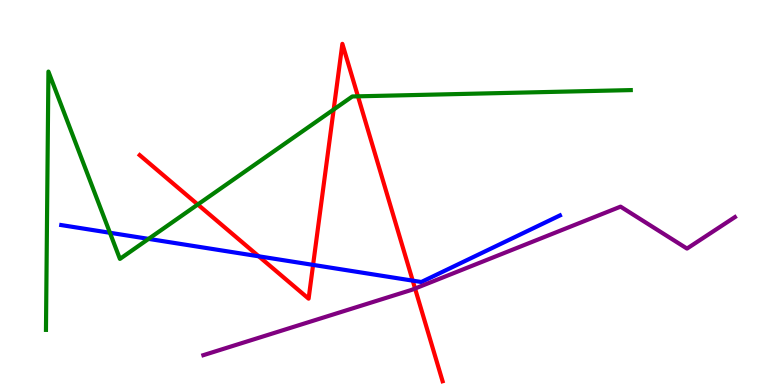[{'lines': ['blue', 'red'], 'intersections': [{'x': 3.34, 'y': 3.34}, {'x': 4.04, 'y': 3.12}, {'x': 5.33, 'y': 2.71}]}, {'lines': ['green', 'red'], 'intersections': [{'x': 2.55, 'y': 4.69}, {'x': 4.31, 'y': 7.16}, {'x': 4.62, 'y': 7.5}]}, {'lines': ['purple', 'red'], 'intersections': [{'x': 5.36, 'y': 2.51}]}, {'lines': ['blue', 'green'], 'intersections': [{'x': 1.42, 'y': 3.95}, {'x': 1.92, 'y': 3.8}]}, {'lines': ['blue', 'purple'], 'intersections': []}, {'lines': ['green', 'purple'], 'intersections': []}]